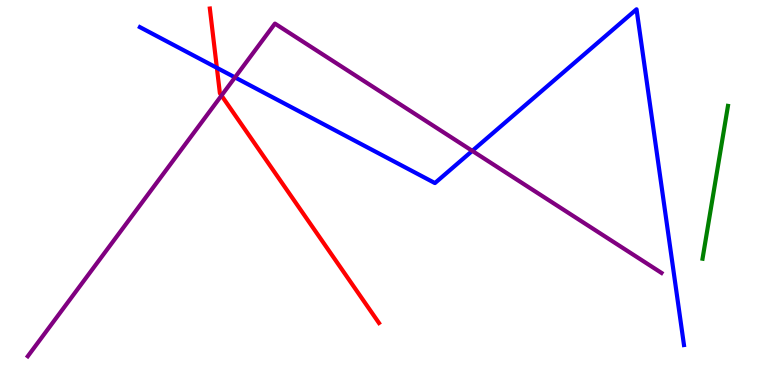[{'lines': ['blue', 'red'], 'intersections': [{'x': 2.8, 'y': 8.24}]}, {'lines': ['green', 'red'], 'intersections': []}, {'lines': ['purple', 'red'], 'intersections': [{'x': 2.86, 'y': 7.52}]}, {'lines': ['blue', 'green'], 'intersections': []}, {'lines': ['blue', 'purple'], 'intersections': [{'x': 3.03, 'y': 7.99}, {'x': 6.09, 'y': 6.08}]}, {'lines': ['green', 'purple'], 'intersections': []}]